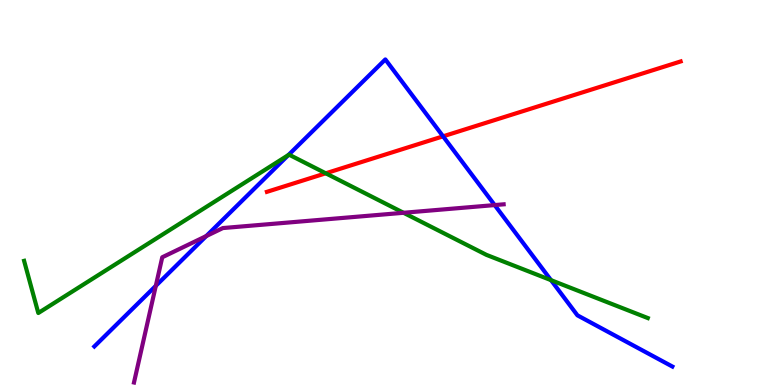[{'lines': ['blue', 'red'], 'intersections': [{'x': 5.72, 'y': 6.46}]}, {'lines': ['green', 'red'], 'intersections': [{'x': 4.2, 'y': 5.5}]}, {'lines': ['purple', 'red'], 'intersections': []}, {'lines': ['blue', 'green'], 'intersections': [{'x': 3.72, 'y': 5.97}, {'x': 7.11, 'y': 2.72}]}, {'lines': ['blue', 'purple'], 'intersections': [{'x': 2.01, 'y': 2.58}, {'x': 2.66, 'y': 3.87}, {'x': 6.38, 'y': 4.67}]}, {'lines': ['green', 'purple'], 'intersections': [{'x': 5.21, 'y': 4.47}]}]